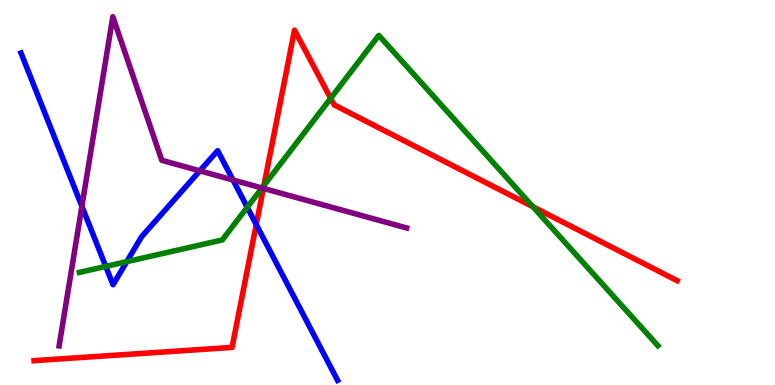[{'lines': ['blue', 'red'], 'intersections': [{'x': 3.31, 'y': 4.17}]}, {'lines': ['green', 'red'], 'intersections': [{'x': 3.41, 'y': 5.18}, {'x': 4.27, 'y': 7.45}, {'x': 6.88, 'y': 4.63}]}, {'lines': ['purple', 'red'], 'intersections': [{'x': 3.4, 'y': 5.11}]}, {'lines': ['blue', 'green'], 'intersections': [{'x': 1.36, 'y': 3.08}, {'x': 1.64, 'y': 3.2}, {'x': 3.19, 'y': 4.62}]}, {'lines': ['blue', 'purple'], 'intersections': [{'x': 1.06, 'y': 4.64}, {'x': 2.58, 'y': 5.56}, {'x': 3.01, 'y': 5.32}]}, {'lines': ['green', 'purple'], 'intersections': [{'x': 3.38, 'y': 5.12}]}]